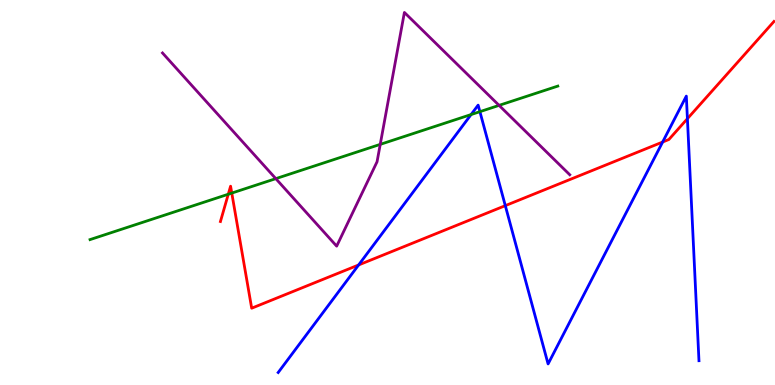[{'lines': ['blue', 'red'], 'intersections': [{'x': 4.63, 'y': 3.12}, {'x': 6.52, 'y': 4.66}, {'x': 8.55, 'y': 6.31}, {'x': 8.87, 'y': 6.92}]}, {'lines': ['green', 'red'], 'intersections': [{'x': 2.95, 'y': 4.95}, {'x': 2.99, 'y': 4.98}]}, {'lines': ['purple', 'red'], 'intersections': []}, {'lines': ['blue', 'green'], 'intersections': [{'x': 6.08, 'y': 7.02}, {'x': 6.19, 'y': 7.1}]}, {'lines': ['blue', 'purple'], 'intersections': []}, {'lines': ['green', 'purple'], 'intersections': [{'x': 3.56, 'y': 5.36}, {'x': 4.91, 'y': 6.25}, {'x': 6.44, 'y': 7.26}]}]